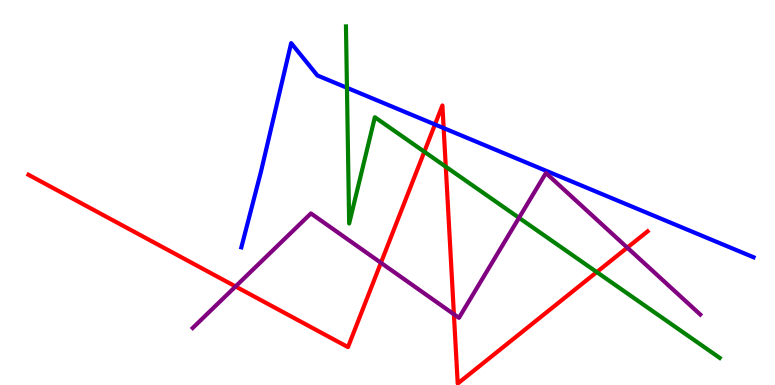[{'lines': ['blue', 'red'], 'intersections': [{'x': 5.61, 'y': 6.77}, {'x': 5.72, 'y': 6.67}]}, {'lines': ['green', 'red'], 'intersections': [{'x': 5.48, 'y': 6.06}, {'x': 5.75, 'y': 5.67}, {'x': 7.7, 'y': 2.93}]}, {'lines': ['purple', 'red'], 'intersections': [{'x': 3.04, 'y': 2.56}, {'x': 4.92, 'y': 3.17}, {'x': 5.86, 'y': 1.84}, {'x': 8.09, 'y': 3.57}]}, {'lines': ['blue', 'green'], 'intersections': [{'x': 4.48, 'y': 7.72}]}, {'lines': ['blue', 'purple'], 'intersections': []}, {'lines': ['green', 'purple'], 'intersections': [{'x': 6.7, 'y': 4.34}]}]